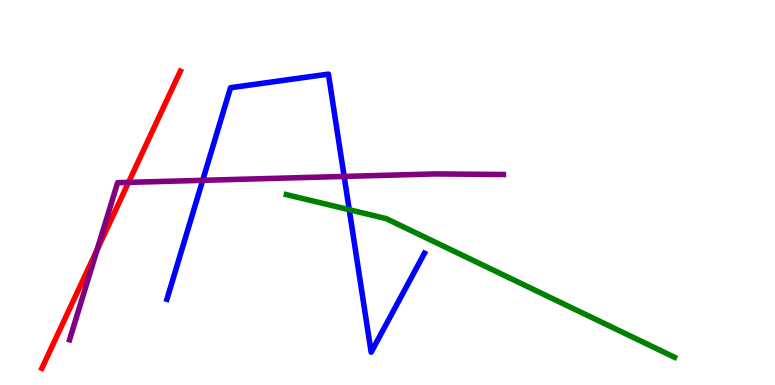[{'lines': ['blue', 'red'], 'intersections': []}, {'lines': ['green', 'red'], 'intersections': []}, {'lines': ['purple', 'red'], 'intersections': [{'x': 1.25, 'y': 3.51}, {'x': 1.66, 'y': 5.26}]}, {'lines': ['blue', 'green'], 'intersections': [{'x': 4.51, 'y': 4.55}]}, {'lines': ['blue', 'purple'], 'intersections': [{'x': 2.62, 'y': 5.32}, {'x': 4.44, 'y': 5.42}]}, {'lines': ['green', 'purple'], 'intersections': []}]